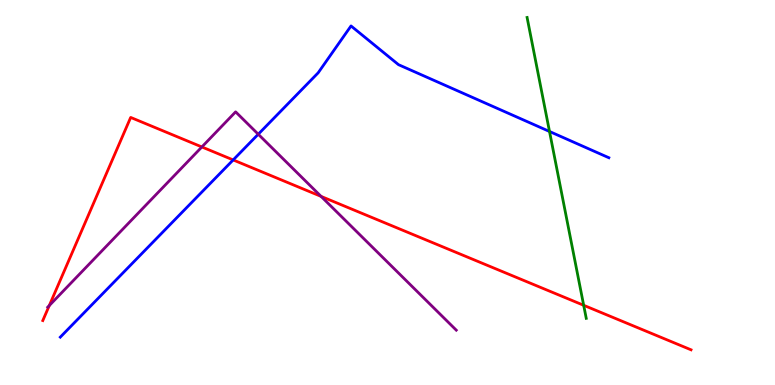[{'lines': ['blue', 'red'], 'intersections': [{'x': 3.01, 'y': 5.85}]}, {'lines': ['green', 'red'], 'intersections': [{'x': 7.53, 'y': 2.07}]}, {'lines': ['purple', 'red'], 'intersections': [{'x': 0.636, 'y': 2.06}, {'x': 2.6, 'y': 6.18}, {'x': 4.14, 'y': 4.9}]}, {'lines': ['blue', 'green'], 'intersections': [{'x': 7.09, 'y': 6.58}]}, {'lines': ['blue', 'purple'], 'intersections': [{'x': 3.33, 'y': 6.51}]}, {'lines': ['green', 'purple'], 'intersections': []}]